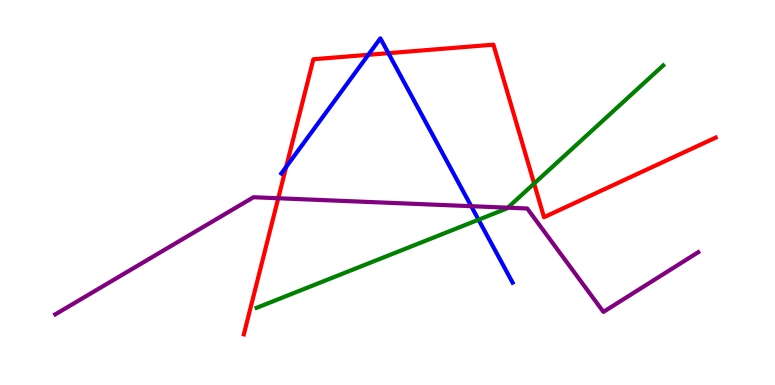[{'lines': ['blue', 'red'], 'intersections': [{'x': 3.69, 'y': 5.66}, {'x': 4.75, 'y': 8.58}, {'x': 5.01, 'y': 8.62}]}, {'lines': ['green', 'red'], 'intersections': [{'x': 6.89, 'y': 5.23}]}, {'lines': ['purple', 'red'], 'intersections': [{'x': 3.59, 'y': 4.85}]}, {'lines': ['blue', 'green'], 'intersections': [{'x': 6.17, 'y': 4.29}]}, {'lines': ['blue', 'purple'], 'intersections': [{'x': 6.08, 'y': 4.64}]}, {'lines': ['green', 'purple'], 'intersections': [{'x': 6.55, 'y': 4.61}]}]